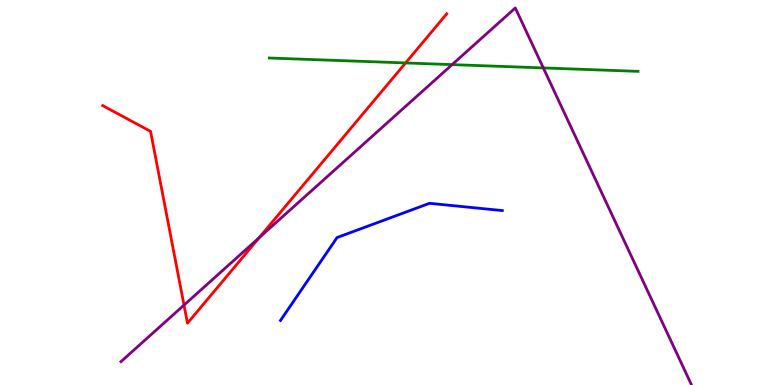[{'lines': ['blue', 'red'], 'intersections': []}, {'lines': ['green', 'red'], 'intersections': [{'x': 5.23, 'y': 8.37}]}, {'lines': ['purple', 'red'], 'intersections': [{'x': 2.37, 'y': 2.08}, {'x': 3.34, 'y': 3.82}]}, {'lines': ['blue', 'green'], 'intersections': []}, {'lines': ['blue', 'purple'], 'intersections': []}, {'lines': ['green', 'purple'], 'intersections': [{'x': 5.83, 'y': 8.32}, {'x': 7.01, 'y': 8.24}]}]